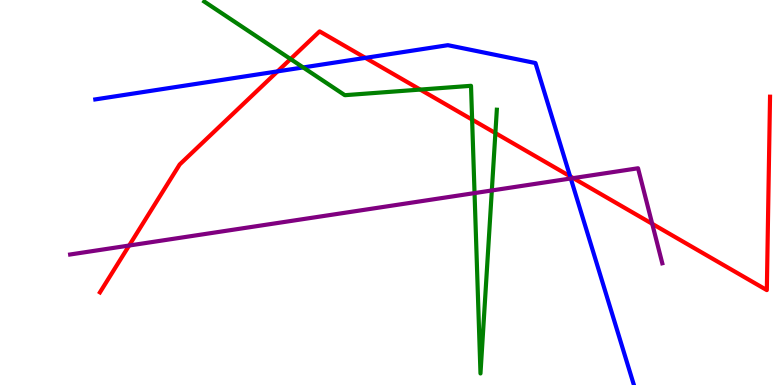[{'lines': ['blue', 'red'], 'intersections': [{'x': 3.58, 'y': 8.15}, {'x': 4.71, 'y': 8.5}, {'x': 7.36, 'y': 5.42}]}, {'lines': ['green', 'red'], 'intersections': [{'x': 3.75, 'y': 8.47}, {'x': 5.42, 'y': 7.67}, {'x': 6.09, 'y': 6.89}, {'x': 6.39, 'y': 6.54}]}, {'lines': ['purple', 'red'], 'intersections': [{'x': 1.67, 'y': 3.62}, {'x': 7.4, 'y': 5.37}, {'x': 8.42, 'y': 4.19}]}, {'lines': ['blue', 'green'], 'intersections': [{'x': 3.91, 'y': 8.25}]}, {'lines': ['blue', 'purple'], 'intersections': [{'x': 7.36, 'y': 5.36}]}, {'lines': ['green', 'purple'], 'intersections': [{'x': 6.12, 'y': 4.98}, {'x': 6.35, 'y': 5.05}]}]